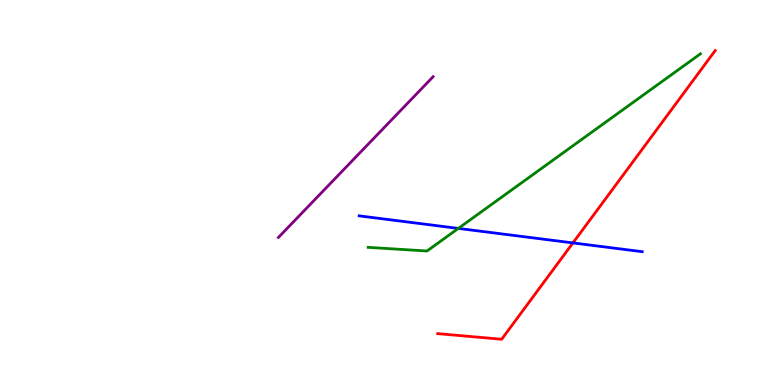[{'lines': ['blue', 'red'], 'intersections': [{'x': 7.39, 'y': 3.69}]}, {'lines': ['green', 'red'], 'intersections': []}, {'lines': ['purple', 'red'], 'intersections': []}, {'lines': ['blue', 'green'], 'intersections': [{'x': 5.91, 'y': 4.07}]}, {'lines': ['blue', 'purple'], 'intersections': []}, {'lines': ['green', 'purple'], 'intersections': []}]